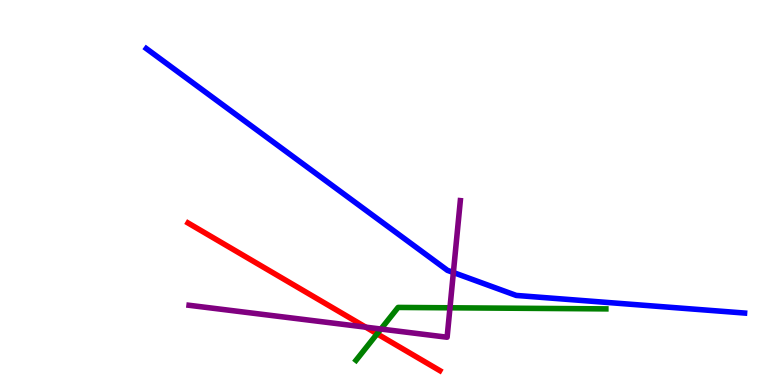[{'lines': ['blue', 'red'], 'intersections': []}, {'lines': ['green', 'red'], 'intersections': [{'x': 4.87, 'y': 1.33}]}, {'lines': ['purple', 'red'], 'intersections': [{'x': 4.72, 'y': 1.5}]}, {'lines': ['blue', 'green'], 'intersections': []}, {'lines': ['blue', 'purple'], 'intersections': [{'x': 5.85, 'y': 2.92}]}, {'lines': ['green', 'purple'], 'intersections': [{'x': 4.92, 'y': 1.45}, {'x': 5.81, 'y': 2.01}]}]